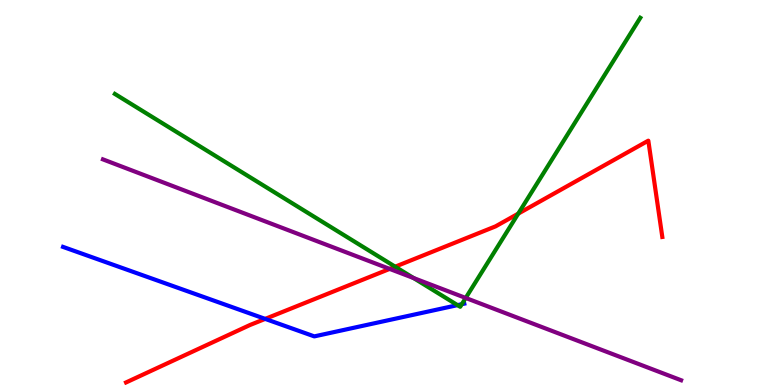[{'lines': ['blue', 'red'], 'intersections': [{'x': 3.42, 'y': 1.72}]}, {'lines': ['green', 'red'], 'intersections': [{'x': 5.1, 'y': 3.07}, {'x': 6.69, 'y': 4.45}]}, {'lines': ['purple', 'red'], 'intersections': [{'x': 5.03, 'y': 3.02}]}, {'lines': ['blue', 'green'], 'intersections': [{'x': 5.9, 'y': 2.07}, {'x': 5.96, 'y': 2.1}]}, {'lines': ['blue', 'purple'], 'intersections': []}, {'lines': ['green', 'purple'], 'intersections': [{'x': 5.34, 'y': 2.78}, {'x': 6.01, 'y': 2.26}]}]